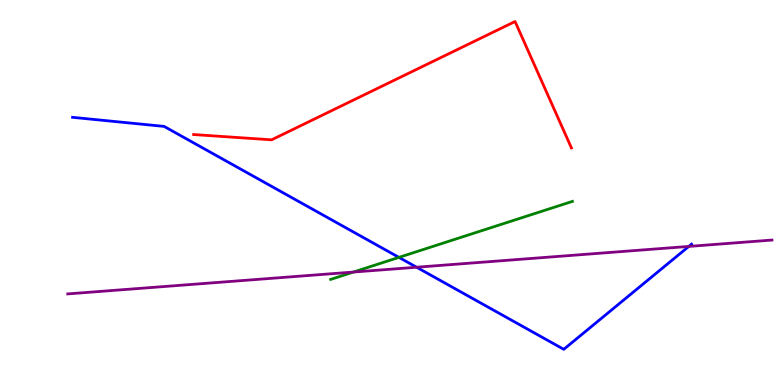[{'lines': ['blue', 'red'], 'intersections': []}, {'lines': ['green', 'red'], 'intersections': []}, {'lines': ['purple', 'red'], 'intersections': []}, {'lines': ['blue', 'green'], 'intersections': [{'x': 5.15, 'y': 3.31}]}, {'lines': ['blue', 'purple'], 'intersections': [{'x': 5.38, 'y': 3.06}, {'x': 8.89, 'y': 3.6}]}, {'lines': ['green', 'purple'], 'intersections': [{'x': 4.56, 'y': 2.93}]}]